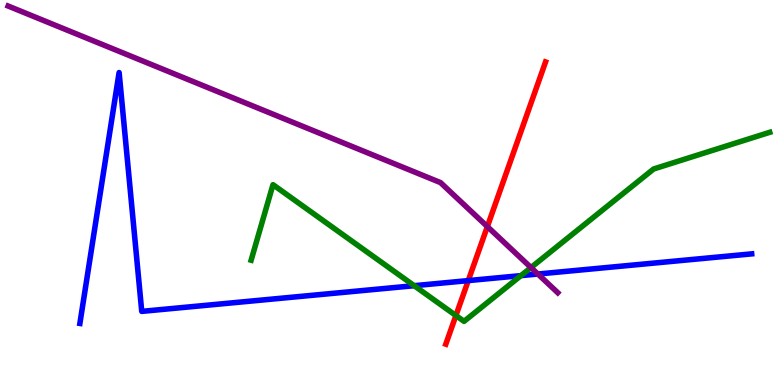[{'lines': ['blue', 'red'], 'intersections': [{'x': 6.04, 'y': 2.71}]}, {'lines': ['green', 'red'], 'intersections': [{'x': 5.88, 'y': 1.8}]}, {'lines': ['purple', 'red'], 'intersections': [{'x': 6.29, 'y': 4.11}]}, {'lines': ['blue', 'green'], 'intersections': [{'x': 5.34, 'y': 2.58}, {'x': 6.72, 'y': 2.84}]}, {'lines': ['blue', 'purple'], 'intersections': [{'x': 6.94, 'y': 2.88}]}, {'lines': ['green', 'purple'], 'intersections': [{'x': 6.85, 'y': 3.05}]}]